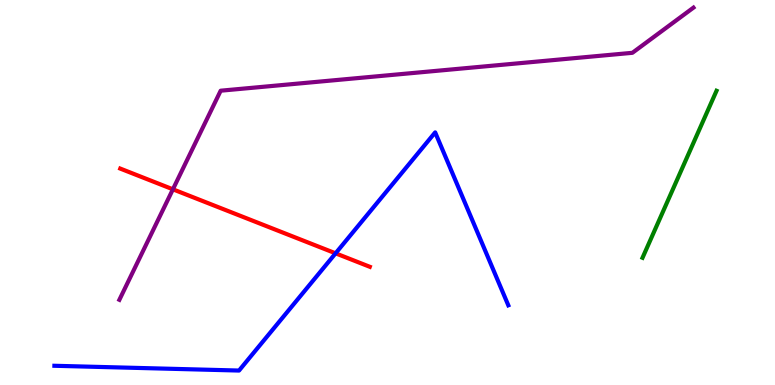[{'lines': ['blue', 'red'], 'intersections': [{'x': 4.33, 'y': 3.42}]}, {'lines': ['green', 'red'], 'intersections': []}, {'lines': ['purple', 'red'], 'intersections': [{'x': 2.23, 'y': 5.08}]}, {'lines': ['blue', 'green'], 'intersections': []}, {'lines': ['blue', 'purple'], 'intersections': []}, {'lines': ['green', 'purple'], 'intersections': []}]